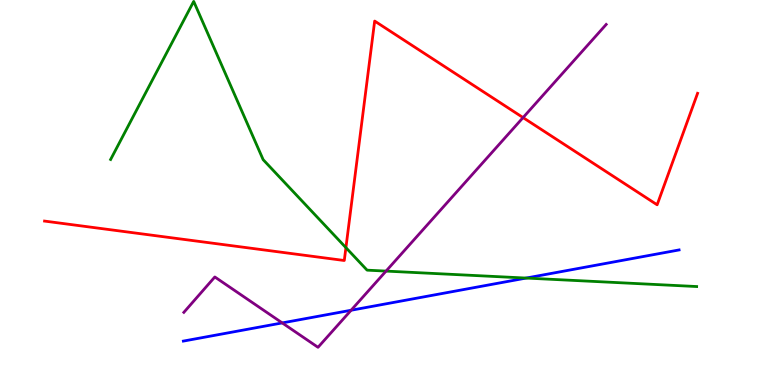[{'lines': ['blue', 'red'], 'intersections': []}, {'lines': ['green', 'red'], 'intersections': [{'x': 4.46, 'y': 3.57}]}, {'lines': ['purple', 'red'], 'intersections': [{'x': 6.75, 'y': 6.95}]}, {'lines': ['blue', 'green'], 'intersections': [{'x': 6.79, 'y': 2.78}]}, {'lines': ['blue', 'purple'], 'intersections': [{'x': 3.64, 'y': 1.61}, {'x': 4.53, 'y': 1.94}]}, {'lines': ['green', 'purple'], 'intersections': [{'x': 4.98, 'y': 2.96}]}]